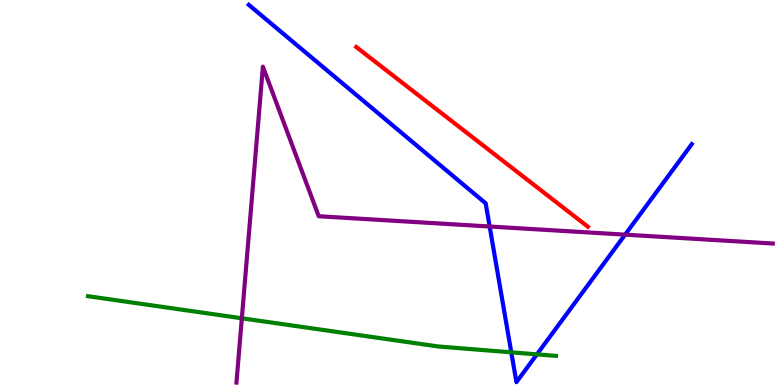[{'lines': ['blue', 'red'], 'intersections': []}, {'lines': ['green', 'red'], 'intersections': []}, {'lines': ['purple', 'red'], 'intersections': []}, {'lines': ['blue', 'green'], 'intersections': [{'x': 6.6, 'y': 0.849}, {'x': 6.93, 'y': 0.796}]}, {'lines': ['blue', 'purple'], 'intersections': [{'x': 6.32, 'y': 4.12}, {'x': 8.07, 'y': 3.91}]}, {'lines': ['green', 'purple'], 'intersections': [{'x': 3.12, 'y': 1.73}]}]